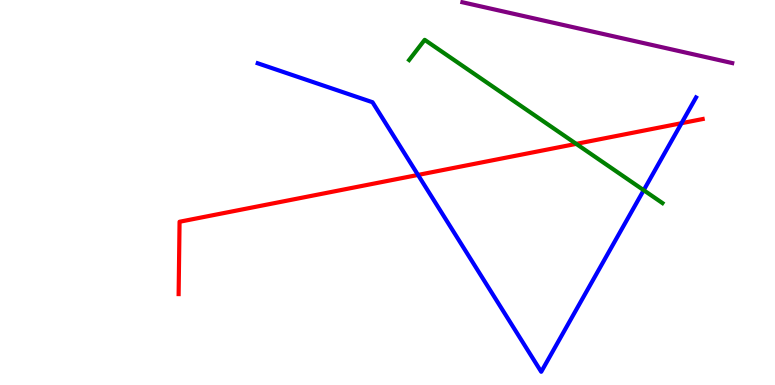[{'lines': ['blue', 'red'], 'intersections': [{'x': 5.39, 'y': 5.46}, {'x': 8.79, 'y': 6.8}]}, {'lines': ['green', 'red'], 'intersections': [{'x': 7.44, 'y': 6.26}]}, {'lines': ['purple', 'red'], 'intersections': []}, {'lines': ['blue', 'green'], 'intersections': [{'x': 8.31, 'y': 5.06}]}, {'lines': ['blue', 'purple'], 'intersections': []}, {'lines': ['green', 'purple'], 'intersections': []}]